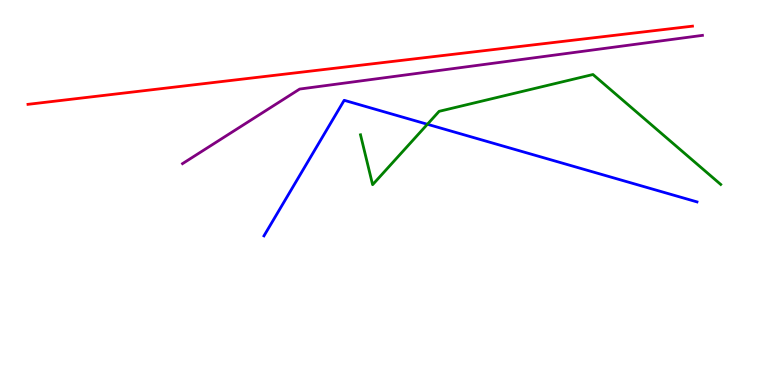[{'lines': ['blue', 'red'], 'intersections': []}, {'lines': ['green', 'red'], 'intersections': []}, {'lines': ['purple', 'red'], 'intersections': []}, {'lines': ['blue', 'green'], 'intersections': [{'x': 5.51, 'y': 6.77}]}, {'lines': ['blue', 'purple'], 'intersections': []}, {'lines': ['green', 'purple'], 'intersections': []}]